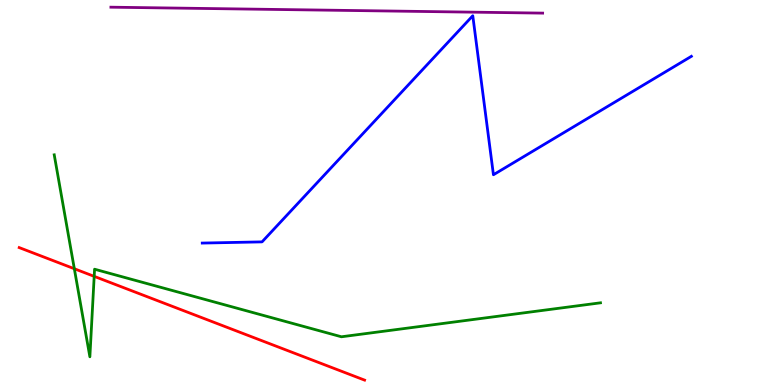[{'lines': ['blue', 'red'], 'intersections': []}, {'lines': ['green', 'red'], 'intersections': [{'x': 0.959, 'y': 3.02}, {'x': 1.22, 'y': 2.82}]}, {'lines': ['purple', 'red'], 'intersections': []}, {'lines': ['blue', 'green'], 'intersections': []}, {'lines': ['blue', 'purple'], 'intersections': []}, {'lines': ['green', 'purple'], 'intersections': []}]